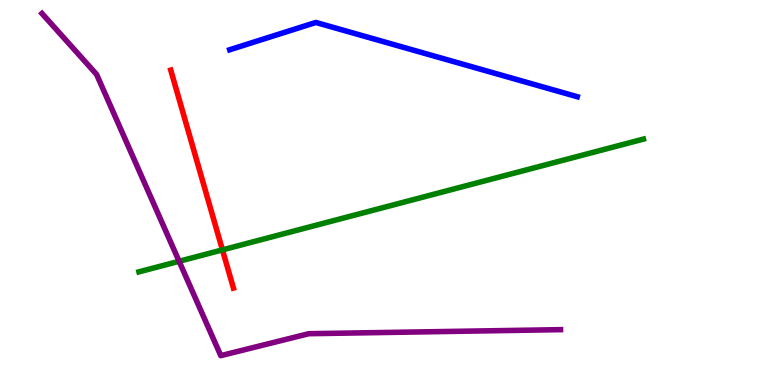[{'lines': ['blue', 'red'], 'intersections': []}, {'lines': ['green', 'red'], 'intersections': [{'x': 2.87, 'y': 3.51}]}, {'lines': ['purple', 'red'], 'intersections': []}, {'lines': ['blue', 'green'], 'intersections': []}, {'lines': ['blue', 'purple'], 'intersections': []}, {'lines': ['green', 'purple'], 'intersections': [{'x': 2.31, 'y': 3.21}]}]